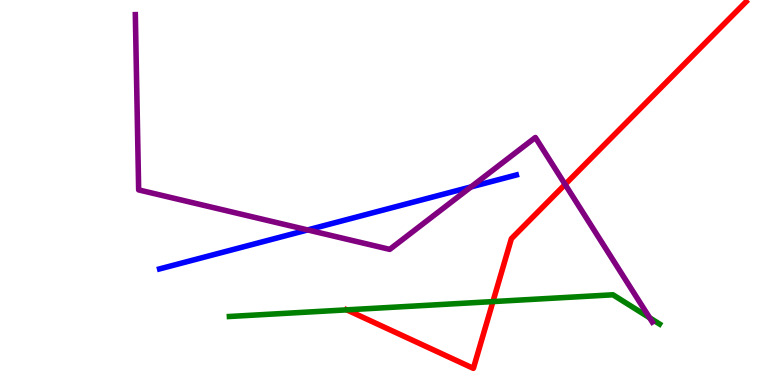[{'lines': ['blue', 'red'], 'intersections': []}, {'lines': ['green', 'red'], 'intersections': [{'x': 4.47, 'y': 1.95}, {'x': 6.36, 'y': 2.17}]}, {'lines': ['purple', 'red'], 'intersections': [{'x': 7.29, 'y': 5.21}]}, {'lines': ['blue', 'green'], 'intersections': []}, {'lines': ['blue', 'purple'], 'intersections': [{'x': 3.97, 'y': 4.03}, {'x': 6.08, 'y': 5.15}]}, {'lines': ['green', 'purple'], 'intersections': [{'x': 8.38, 'y': 1.75}]}]